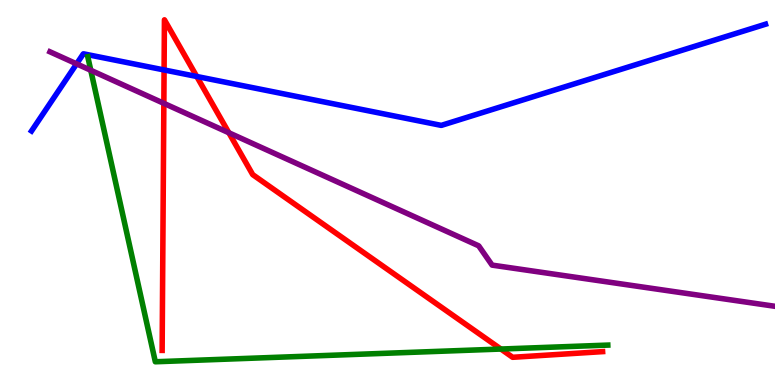[{'lines': ['blue', 'red'], 'intersections': [{'x': 2.12, 'y': 8.18}, {'x': 2.54, 'y': 8.01}]}, {'lines': ['green', 'red'], 'intersections': [{'x': 6.46, 'y': 0.934}]}, {'lines': ['purple', 'red'], 'intersections': [{'x': 2.11, 'y': 7.32}, {'x': 2.95, 'y': 6.55}]}, {'lines': ['blue', 'green'], 'intersections': []}, {'lines': ['blue', 'purple'], 'intersections': [{'x': 0.988, 'y': 8.34}]}, {'lines': ['green', 'purple'], 'intersections': [{'x': 1.17, 'y': 8.17}]}]